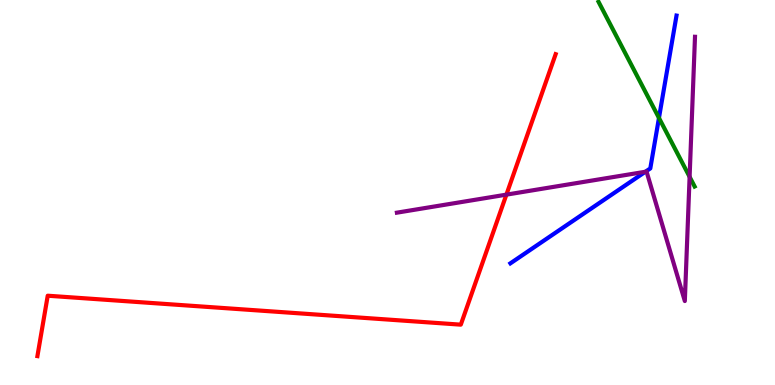[{'lines': ['blue', 'red'], 'intersections': []}, {'lines': ['green', 'red'], 'intersections': []}, {'lines': ['purple', 'red'], 'intersections': [{'x': 6.53, 'y': 4.94}]}, {'lines': ['blue', 'green'], 'intersections': [{'x': 8.5, 'y': 6.94}]}, {'lines': ['blue', 'purple'], 'intersections': [{'x': 8.33, 'y': 5.54}]}, {'lines': ['green', 'purple'], 'intersections': [{'x': 8.9, 'y': 5.41}]}]